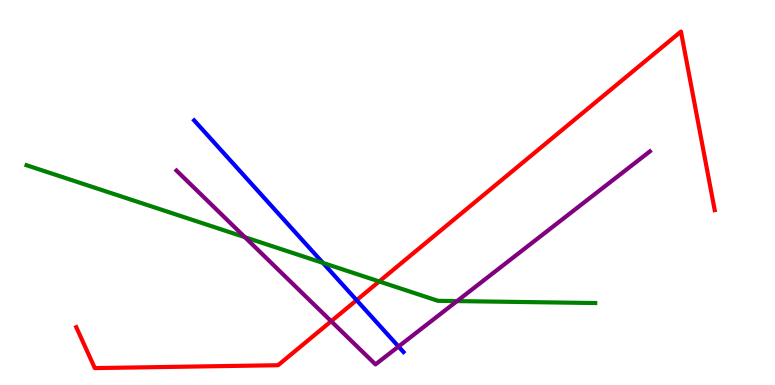[{'lines': ['blue', 'red'], 'intersections': [{'x': 4.6, 'y': 2.2}]}, {'lines': ['green', 'red'], 'intersections': [{'x': 4.89, 'y': 2.69}]}, {'lines': ['purple', 'red'], 'intersections': [{'x': 4.27, 'y': 1.66}]}, {'lines': ['blue', 'green'], 'intersections': [{'x': 4.17, 'y': 3.17}]}, {'lines': ['blue', 'purple'], 'intersections': [{'x': 5.14, 'y': 0.999}]}, {'lines': ['green', 'purple'], 'intersections': [{'x': 3.16, 'y': 3.84}, {'x': 5.9, 'y': 2.18}]}]